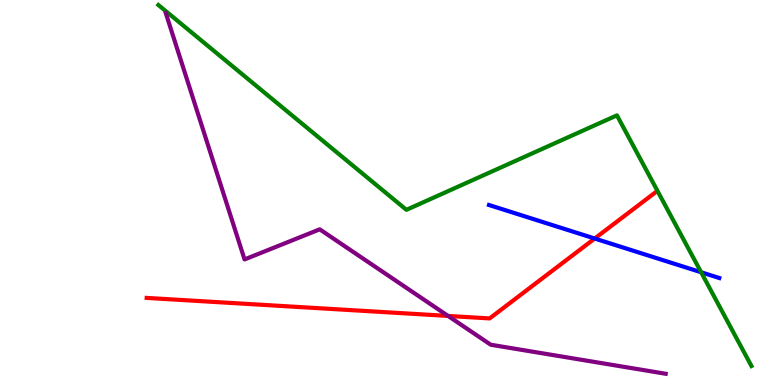[{'lines': ['blue', 'red'], 'intersections': [{'x': 7.67, 'y': 3.8}]}, {'lines': ['green', 'red'], 'intersections': []}, {'lines': ['purple', 'red'], 'intersections': [{'x': 5.78, 'y': 1.79}]}, {'lines': ['blue', 'green'], 'intersections': [{'x': 9.05, 'y': 2.93}]}, {'lines': ['blue', 'purple'], 'intersections': []}, {'lines': ['green', 'purple'], 'intersections': []}]